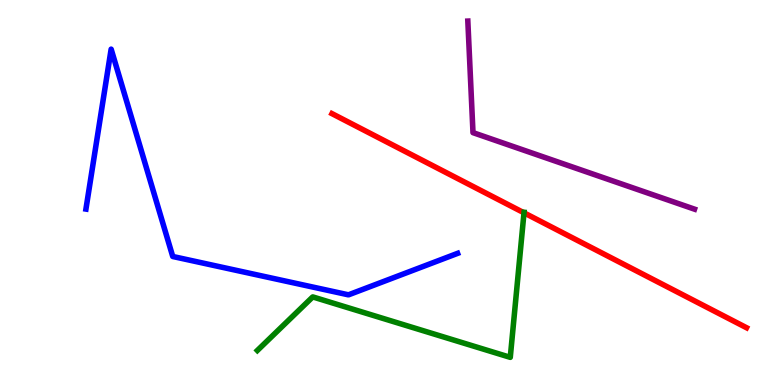[{'lines': ['blue', 'red'], 'intersections': []}, {'lines': ['green', 'red'], 'intersections': [{'x': 6.76, 'y': 4.47}]}, {'lines': ['purple', 'red'], 'intersections': []}, {'lines': ['blue', 'green'], 'intersections': []}, {'lines': ['blue', 'purple'], 'intersections': []}, {'lines': ['green', 'purple'], 'intersections': []}]